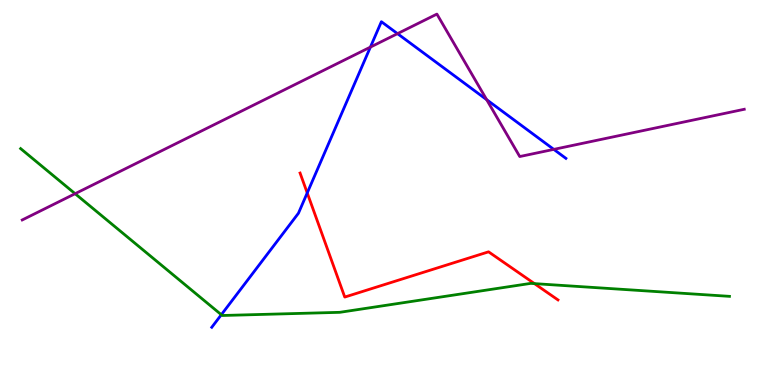[{'lines': ['blue', 'red'], 'intersections': [{'x': 3.96, 'y': 4.99}]}, {'lines': ['green', 'red'], 'intersections': [{'x': 6.9, 'y': 2.63}]}, {'lines': ['purple', 'red'], 'intersections': []}, {'lines': ['blue', 'green'], 'intersections': [{'x': 2.86, 'y': 1.83}]}, {'lines': ['blue', 'purple'], 'intersections': [{'x': 4.78, 'y': 8.78}, {'x': 5.13, 'y': 9.13}, {'x': 6.28, 'y': 7.41}, {'x': 7.15, 'y': 6.12}]}, {'lines': ['green', 'purple'], 'intersections': [{'x': 0.969, 'y': 4.97}]}]